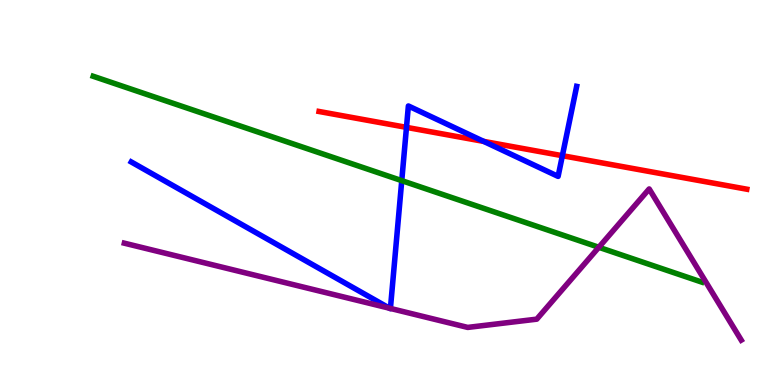[{'lines': ['blue', 'red'], 'intersections': [{'x': 5.24, 'y': 6.69}, {'x': 6.24, 'y': 6.33}, {'x': 7.26, 'y': 5.96}]}, {'lines': ['green', 'red'], 'intersections': []}, {'lines': ['purple', 'red'], 'intersections': []}, {'lines': ['blue', 'green'], 'intersections': [{'x': 5.18, 'y': 5.31}]}, {'lines': ['blue', 'purple'], 'intersections': [{'x': 5.03, 'y': 1.99}, {'x': 5.04, 'y': 1.99}]}, {'lines': ['green', 'purple'], 'intersections': [{'x': 7.73, 'y': 3.58}]}]